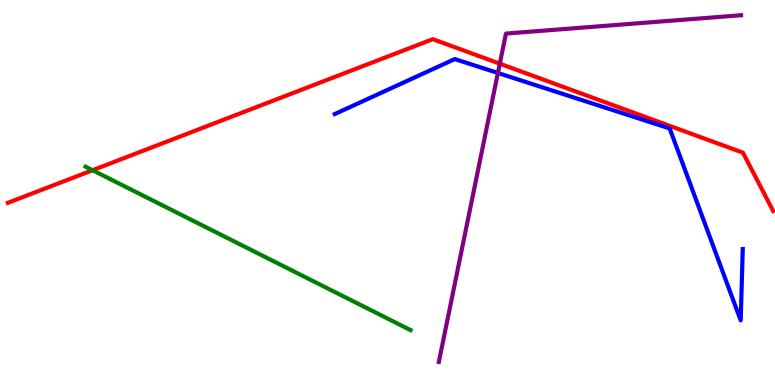[{'lines': ['blue', 'red'], 'intersections': []}, {'lines': ['green', 'red'], 'intersections': [{'x': 1.19, 'y': 5.58}]}, {'lines': ['purple', 'red'], 'intersections': [{'x': 6.45, 'y': 8.35}]}, {'lines': ['blue', 'green'], 'intersections': []}, {'lines': ['blue', 'purple'], 'intersections': [{'x': 6.42, 'y': 8.1}]}, {'lines': ['green', 'purple'], 'intersections': []}]